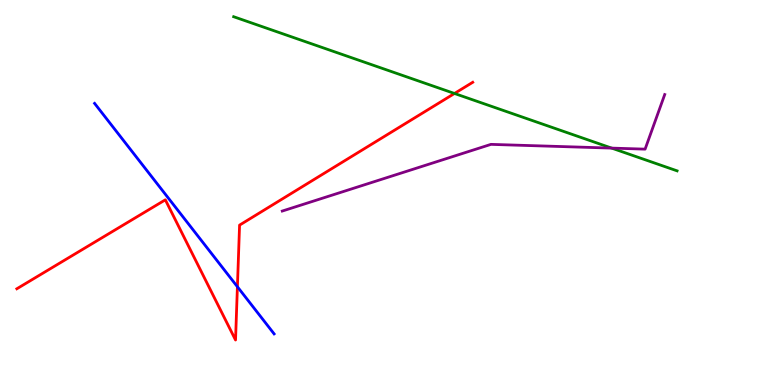[{'lines': ['blue', 'red'], 'intersections': [{'x': 3.06, 'y': 2.55}]}, {'lines': ['green', 'red'], 'intersections': [{'x': 5.86, 'y': 7.57}]}, {'lines': ['purple', 'red'], 'intersections': []}, {'lines': ['blue', 'green'], 'intersections': []}, {'lines': ['blue', 'purple'], 'intersections': []}, {'lines': ['green', 'purple'], 'intersections': [{'x': 7.89, 'y': 6.15}]}]